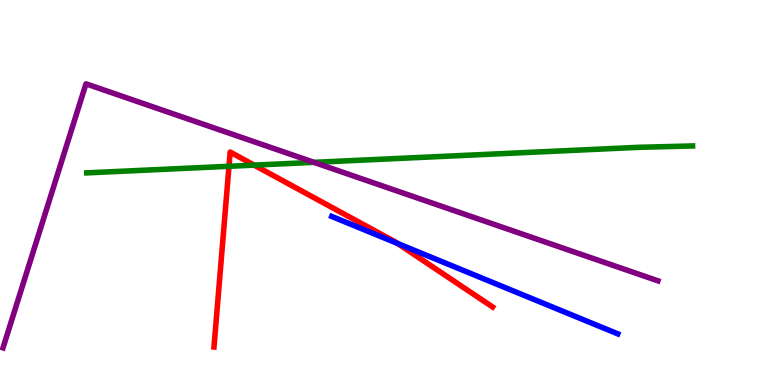[{'lines': ['blue', 'red'], 'intersections': [{'x': 5.13, 'y': 3.68}]}, {'lines': ['green', 'red'], 'intersections': [{'x': 2.95, 'y': 5.68}, {'x': 3.28, 'y': 5.71}]}, {'lines': ['purple', 'red'], 'intersections': []}, {'lines': ['blue', 'green'], 'intersections': []}, {'lines': ['blue', 'purple'], 'intersections': []}, {'lines': ['green', 'purple'], 'intersections': [{'x': 4.05, 'y': 5.78}]}]